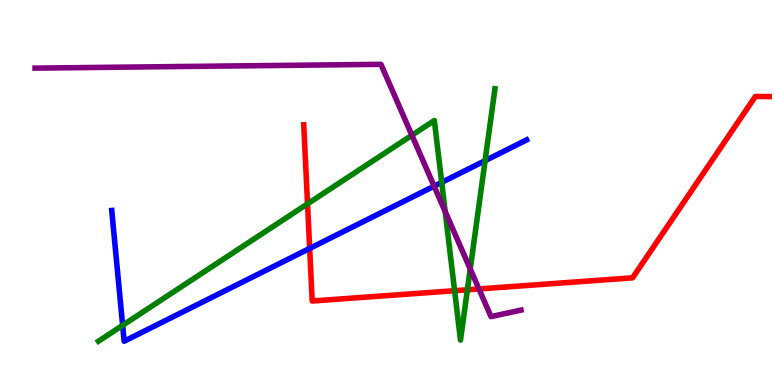[{'lines': ['blue', 'red'], 'intersections': [{'x': 4.0, 'y': 3.55}]}, {'lines': ['green', 'red'], 'intersections': [{'x': 3.97, 'y': 4.71}, {'x': 5.87, 'y': 2.45}, {'x': 6.03, 'y': 2.47}]}, {'lines': ['purple', 'red'], 'intersections': [{'x': 6.18, 'y': 2.49}]}, {'lines': ['blue', 'green'], 'intersections': [{'x': 1.58, 'y': 1.55}, {'x': 5.7, 'y': 5.26}, {'x': 6.26, 'y': 5.83}]}, {'lines': ['blue', 'purple'], 'intersections': [{'x': 5.6, 'y': 5.16}]}, {'lines': ['green', 'purple'], 'intersections': [{'x': 5.31, 'y': 6.49}, {'x': 5.74, 'y': 4.51}, {'x': 6.07, 'y': 3.01}]}]